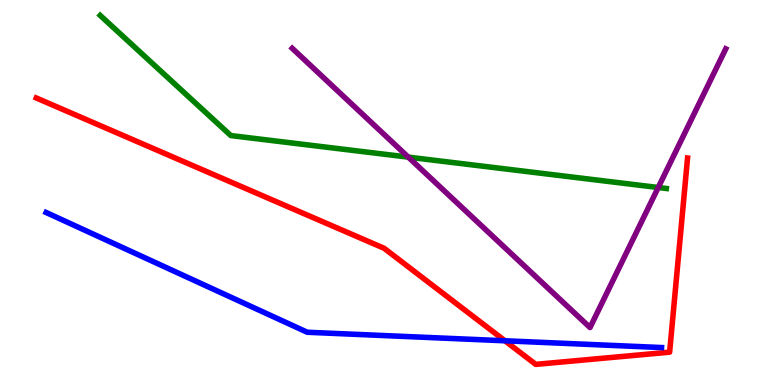[{'lines': ['blue', 'red'], 'intersections': [{'x': 6.52, 'y': 1.15}]}, {'lines': ['green', 'red'], 'intersections': []}, {'lines': ['purple', 'red'], 'intersections': []}, {'lines': ['blue', 'green'], 'intersections': []}, {'lines': ['blue', 'purple'], 'intersections': []}, {'lines': ['green', 'purple'], 'intersections': [{'x': 5.27, 'y': 5.92}, {'x': 8.49, 'y': 5.13}]}]